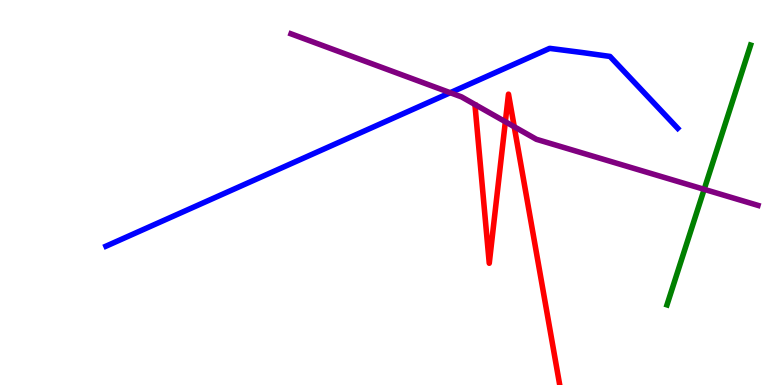[{'lines': ['blue', 'red'], 'intersections': []}, {'lines': ['green', 'red'], 'intersections': []}, {'lines': ['purple', 'red'], 'intersections': [{'x': 6.52, 'y': 6.84}, {'x': 6.64, 'y': 6.71}]}, {'lines': ['blue', 'green'], 'intersections': []}, {'lines': ['blue', 'purple'], 'intersections': [{'x': 5.81, 'y': 7.59}]}, {'lines': ['green', 'purple'], 'intersections': [{'x': 9.09, 'y': 5.08}]}]